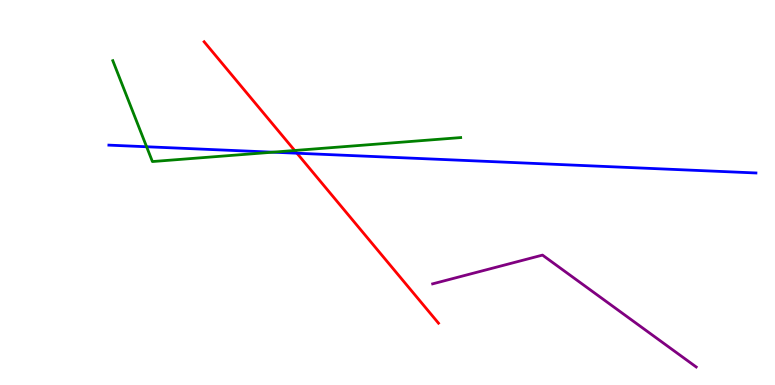[{'lines': ['blue', 'red'], 'intersections': [{'x': 3.83, 'y': 6.02}]}, {'lines': ['green', 'red'], 'intersections': [{'x': 3.8, 'y': 6.09}]}, {'lines': ['purple', 'red'], 'intersections': []}, {'lines': ['blue', 'green'], 'intersections': [{'x': 1.89, 'y': 6.19}, {'x': 3.52, 'y': 6.05}]}, {'lines': ['blue', 'purple'], 'intersections': []}, {'lines': ['green', 'purple'], 'intersections': []}]